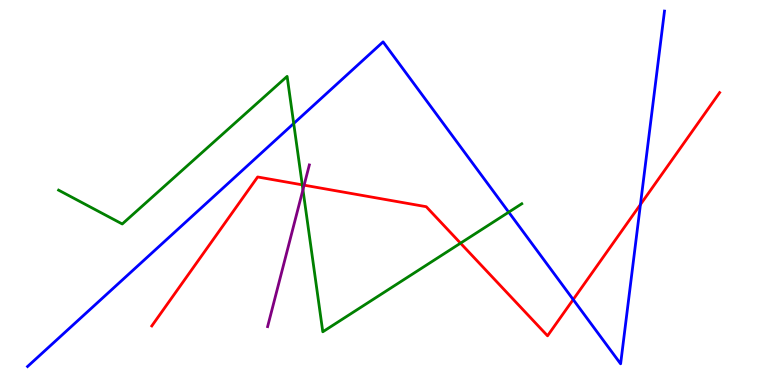[{'lines': ['blue', 'red'], 'intersections': [{'x': 7.4, 'y': 2.22}, {'x': 8.26, 'y': 4.69}]}, {'lines': ['green', 'red'], 'intersections': [{'x': 3.9, 'y': 5.2}, {'x': 5.94, 'y': 3.68}]}, {'lines': ['purple', 'red'], 'intersections': [{'x': 3.92, 'y': 5.19}]}, {'lines': ['blue', 'green'], 'intersections': [{'x': 3.79, 'y': 6.79}, {'x': 6.56, 'y': 4.49}]}, {'lines': ['blue', 'purple'], 'intersections': []}, {'lines': ['green', 'purple'], 'intersections': [{'x': 3.91, 'y': 5.07}]}]